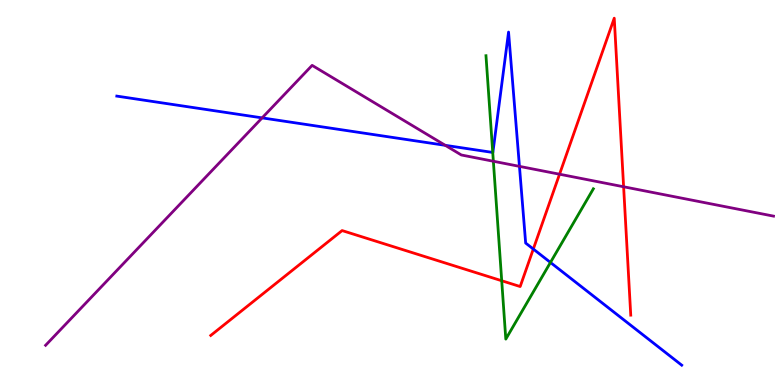[{'lines': ['blue', 'red'], 'intersections': [{'x': 6.88, 'y': 3.53}]}, {'lines': ['green', 'red'], 'intersections': [{'x': 6.47, 'y': 2.71}]}, {'lines': ['purple', 'red'], 'intersections': [{'x': 7.22, 'y': 5.47}, {'x': 8.05, 'y': 5.15}]}, {'lines': ['blue', 'green'], 'intersections': [{'x': 6.36, 'y': 6.04}, {'x': 7.1, 'y': 3.18}]}, {'lines': ['blue', 'purple'], 'intersections': [{'x': 3.38, 'y': 6.94}, {'x': 5.75, 'y': 6.23}, {'x': 6.7, 'y': 5.68}]}, {'lines': ['green', 'purple'], 'intersections': [{'x': 6.37, 'y': 5.81}]}]